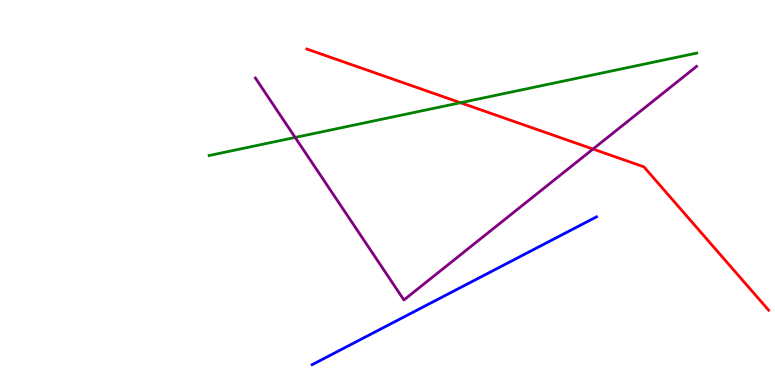[{'lines': ['blue', 'red'], 'intersections': []}, {'lines': ['green', 'red'], 'intersections': [{'x': 5.94, 'y': 7.33}]}, {'lines': ['purple', 'red'], 'intersections': [{'x': 7.65, 'y': 6.13}]}, {'lines': ['blue', 'green'], 'intersections': []}, {'lines': ['blue', 'purple'], 'intersections': []}, {'lines': ['green', 'purple'], 'intersections': [{'x': 3.81, 'y': 6.43}]}]